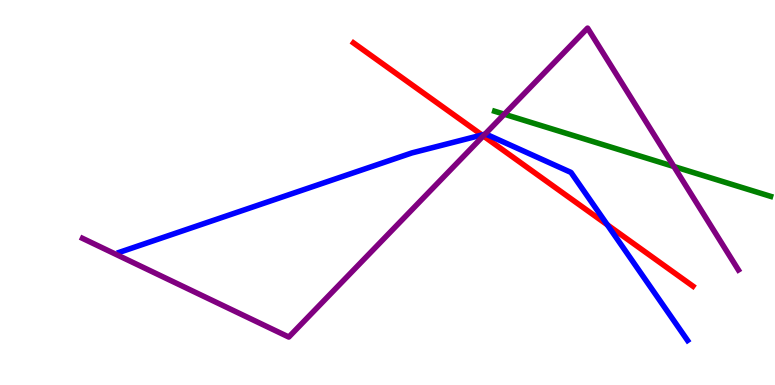[{'lines': ['blue', 'red'], 'intersections': [{'x': 6.22, 'y': 6.49}, {'x': 7.84, 'y': 4.16}]}, {'lines': ['green', 'red'], 'intersections': []}, {'lines': ['purple', 'red'], 'intersections': [{'x': 6.24, 'y': 6.47}]}, {'lines': ['blue', 'green'], 'intersections': []}, {'lines': ['blue', 'purple'], 'intersections': [{'x': 6.26, 'y': 6.51}]}, {'lines': ['green', 'purple'], 'intersections': [{'x': 6.51, 'y': 7.03}, {'x': 8.7, 'y': 5.67}]}]